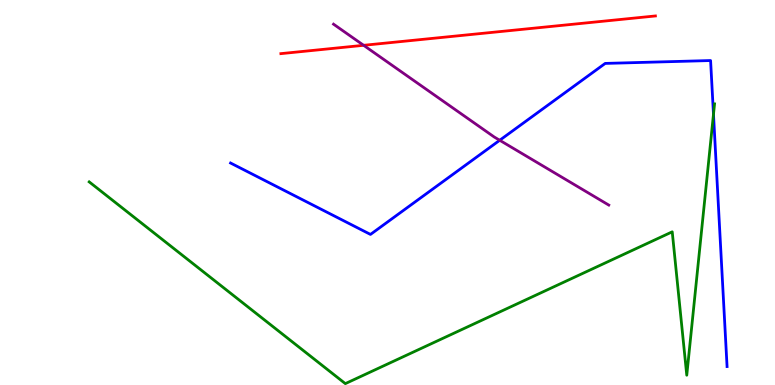[{'lines': ['blue', 'red'], 'intersections': []}, {'lines': ['green', 'red'], 'intersections': []}, {'lines': ['purple', 'red'], 'intersections': [{'x': 4.69, 'y': 8.82}]}, {'lines': ['blue', 'green'], 'intersections': [{'x': 9.21, 'y': 7.03}]}, {'lines': ['blue', 'purple'], 'intersections': [{'x': 6.45, 'y': 6.36}]}, {'lines': ['green', 'purple'], 'intersections': []}]